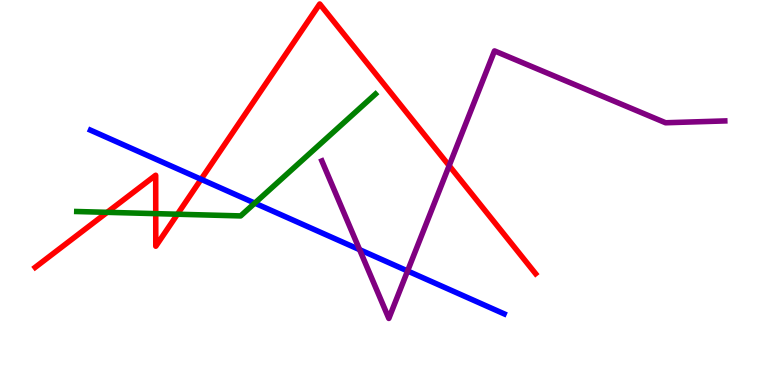[{'lines': ['blue', 'red'], 'intersections': [{'x': 2.59, 'y': 5.34}]}, {'lines': ['green', 'red'], 'intersections': [{'x': 1.38, 'y': 4.48}, {'x': 2.01, 'y': 4.45}, {'x': 2.29, 'y': 4.44}]}, {'lines': ['purple', 'red'], 'intersections': [{'x': 5.8, 'y': 5.7}]}, {'lines': ['blue', 'green'], 'intersections': [{'x': 3.29, 'y': 4.72}]}, {'lines': ['blue', 'purple'], 'intersections': [{'x': 4.64, 'y': 3.52}, {'x': 5.26, 'y': 2.96}]}, {'lines': ['green', 'purple'], 'intersections': []}]